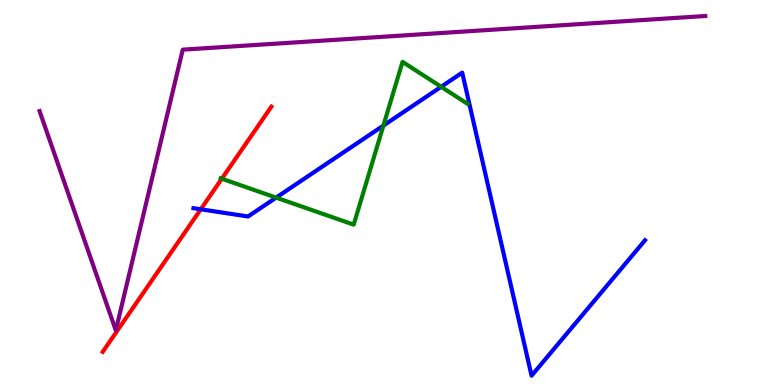[{'lines': ['blue', 'red'], 'intersections': [{'x': 2.59, 'y': 4.56}]}, {'lines': ['green', 'red'], 'intersections': [{'x': 2.86, 'y': 5.36}]}, {'lines': ['purple', 'red'], 'intersections': []}, {'lines': ['blue', 'green'], 'intersections': [{'x': 3.56, 'y': 4.87}, {'x': 4.95, 'y': 6.74}, {'x': 5.69, 'y': 7.75}]}, {'lines': ['blue', 'purple'], 'intersections': []}, {'lines': ['green', 'purple'], 'intersections': []}]